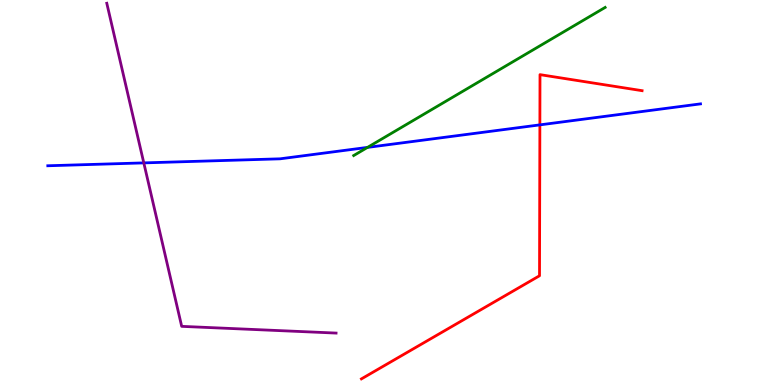[{'lines': ['blue', 'red'], 'intersections': [{'x': 6.97, 'y': 6.76}]}, {'lines': ['green', 'red'], 'intersections': []}, {'lines': ['purple', 'red'], 'intersections': []}, {'lines': ['blue', 'green'], 'intersections': [{'x': 4.74, 'y': 6.17}]}, {'lines': ['blue', 'purple'], 'intersections': [{'x': 1.86, 'y': 5.77}]}, {'lines': ['green', 'purple'], 'intersections': []}]